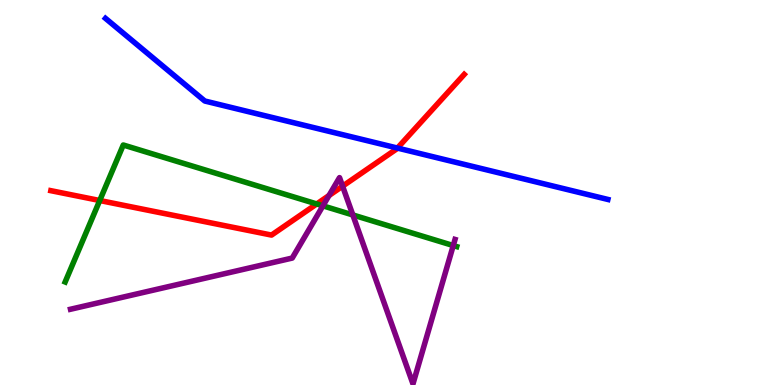[{'lines': ['blue', 'red'], 'intersections': [{'x': 5.13, 'y': 6.15}]}, {'lines': ['green', 'red'], 'intersections': [{'x': 1.29, 'y': 4.79}, {'x': 4.09, 'y': 4.7}]}, {'lines': ['purple', 'red'], 'intersections': [{'x': 4.25, 'y': 4.92}, {'x': 4.42, 'y': 5.16}]}, {'lines': ['blue', 'green'], 'intersections': []}, {'lines': ['blue', 'purple'], 'intersections': []}, {'lines': ['green', 'purple'], 'intersections': [{'x': 4.17, 'y': 4.65}, {'x': 4.55, 'y': 4.42}, {'x': 5.85, 'y': 3.62}]}]